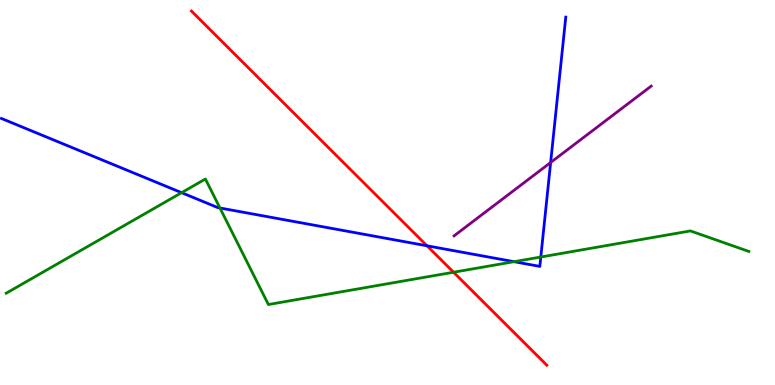[{'lines': ['blue', 'red'], 'intersections': [{'x': 5.51, 'y': 3.62}]}, {'lines': ['green', 'red'], 'intersections': [{'x': 5.85, 'y': 2.93}]}, {'lines': ['purple', 'red'], 'intersections': []}, {'lines': ['blue', 'green'], 'intersections': [{'x': 2.34, 'y': 5.0}, {'x': 2.84, 'y': 4.6}, {'x': 6.63, 'y': 3.2}, {'x': 6.98, 'y': 3.32}]}, {'lines': ['blue', 'purple'], 'intersections': [{'x': 7.11, 'y': 5.78}]}, {'lines': ['green', 'purple'], 'intersections': []}]